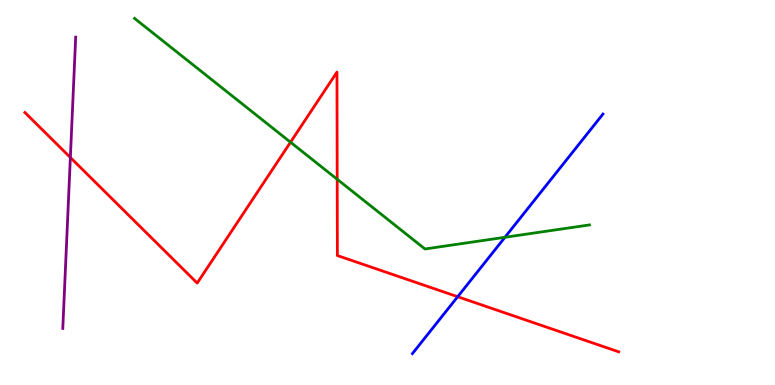[{'lines': ['blue', 'red'], 'intersections': [{'x': 5.91, 'y': 2.29}]}, {'lines': ['green', 'red'], 'intersections': [{'x': 3.75, 'y': 6.31}, {'x': 4.35, 'y': 5.34}]}, {'lines': ['purple', 'red'], 'intersections': [{'x': 0.908, 'y': 5.91}]}, {'lines': ['blue', 'green'], 'intersections': [{'x': 6.52, 'y': 3.84}]}, {'lines': ['blue', 'purple'], 'intersections': []}, {'lines': ['green', 'purple'], 'intersections': []}]